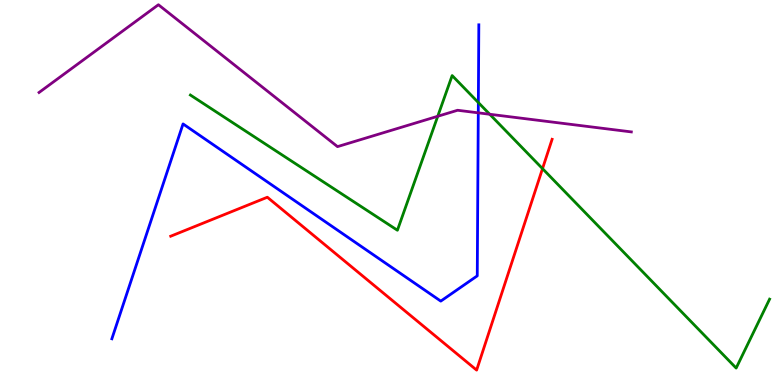[{'lines': ['blue', 'red'], 'intersections': []}, {'lines': ['green', 'red'], 'intersections': [{'x': 7.0, 'y': 5.62}]}, {'lines': ['purple', 'red'], 'intersections': []}, {'lines': ['blue', 'green'], 'intersections': [{'x': 6.17, 'y': 7.34}]}, {'lines': ['blue', 'purple'], 'intersections': [{'x': 6.17, 'y': 7.07}]}, {'lines': ['green', 'purple'], 'intersections': [{'x': 5.65, 'y': 6.98}, {'x': 6.32, 'y': 7.03}]}]